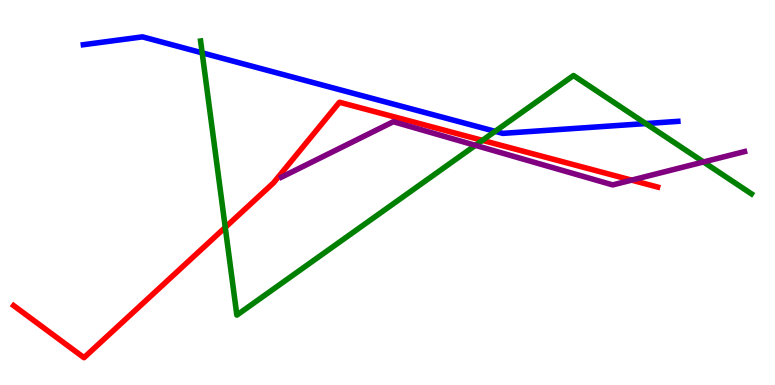[{'lines': ['blue', 'red'], 'intersections': []}, {'lines': ['green', 'red'], 'intersections': [{'x': 2.91, 'y': 4.09}, {'x': 6.22, 'y': 6.35}]}, {'lines': ['purple', 'red'], 'intersections': [{'x': 8.15, 'y': 5.32}]}, {'lines': ['blue', 'green'], 'intersections': [{'x': 2.61, 'y': 8.63}, {'x': 6.39, 'y': 6.59}, {'x': 8.33, 'y': 6.79}]}, {'lines': ['blue', 'purple'], 'intersections': []}, {'lines': ['green', 'purple'], 'intersections': [{'x': 6.13, 'y': 6.22}, {'x': 9.08, 'y': 5.79}]}]